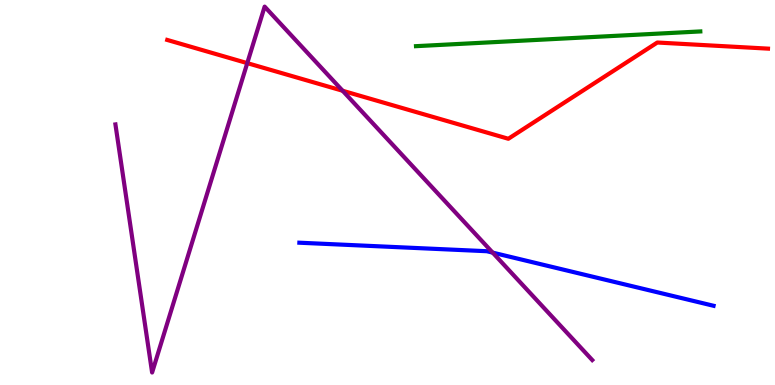[{'lines': ['blue', 'red'], 'intersections': []}, {'lines': ['green', 'red'], 'intersections': []}, {'lines': ['purple', 'red'], 'intersections': [{'x': 3.19, 'y': 8.36}, {'x': 4.42, 'y': 7.64}]}, {'lines': ['blue', 'green'], 'intersections': []}, {'lines': ['blue', 'purple'], 'intersections': [{'x': 6.36, 'y': 3.44}]}, {'lines': ['green', 'purple'], 'intersections': []}]